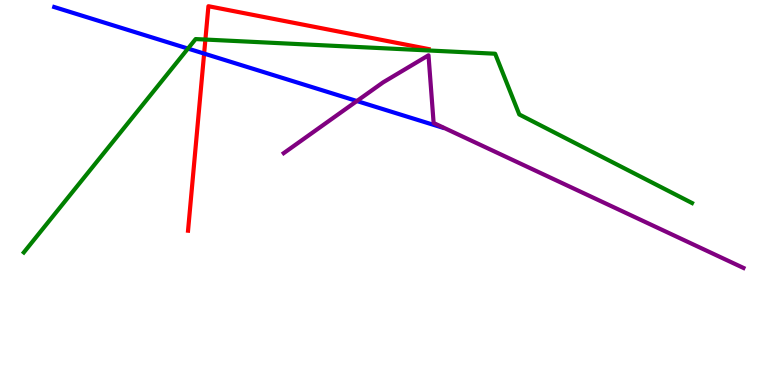[{'lines': ['blue', 'red'], 'intersections': [{'x': 2.63, 'y': 8.61}]}, {'lines': ['green', 'red'], 'intersections': [{'x': 2.65, 'y': 8.97}]}, {'lines': ['purple', 'red'], 'intersections': []}, {'lines': ['blue', 'green'], 'intersections': [{'x': 2.43, 'y': 8.74}]}, {'lines': ['blue', 'purple'], 'intersections': [{'x': 4.6, 'y': 7.38}]}, {'lines': ['green', 'purple'], 'intersections': []}]